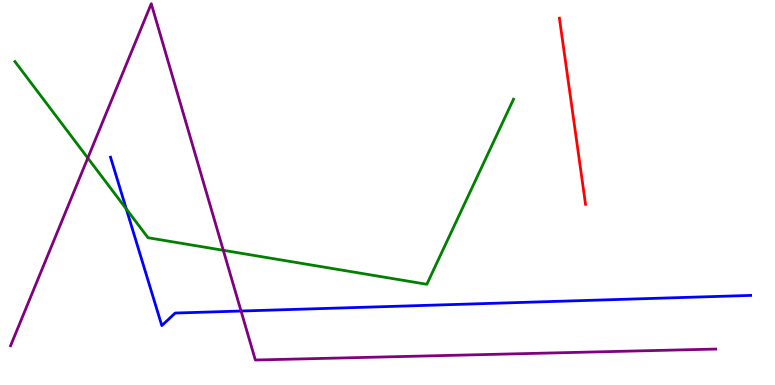[{'lines': ['blue', 'red'], 'intersections': []}, {'lines': ['green', 'red'], 'intersections': []}, {'lines': ['purple', 'red'], 'intersections': []}, {'lines': ['blue', 'green'], 'intersections': [{'x': 1.63, 'y': 4.57}]}, {'lines': ['blue', 'purple'], 'intersections': [{'x': 3.11, 'y': 1.92}]}, {'lines': ['green', 'purple'], 'intersections': [{'x': 1.13, 'y': 5.9}, {'x': 2.88, 'y': 3.5}]}]